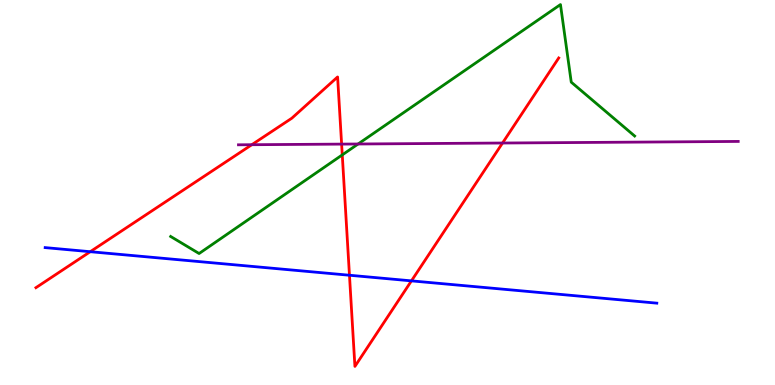[{'lines': ['blue', 'red'], 'intersections': [{'x': 1.16, 'y': 3.46}, {'x': 4.51, 'y': 2.85}, {'x': 5.31, 'y': 2.7}]}, {'lines': ['green', 'red'], 'intersections': [{'x': 4.42, 'y': 5.98}]}, {'lines': ['purple', 'red'], 'intersections': [{'x': 3.25, 'y': 6.24}, {'x': 4.41, 'y': 6.26}, {'x': 6.48, 'y': 6.29}]}, {'lines': ['blue', 'green'], 'intersections': []}, {'lines': ['blue', 'purple'], 'intersections': []}, {'lines': ['green', 'purple'], 'intersections': [{'x': 4.62, 'y': 6.26}]}]